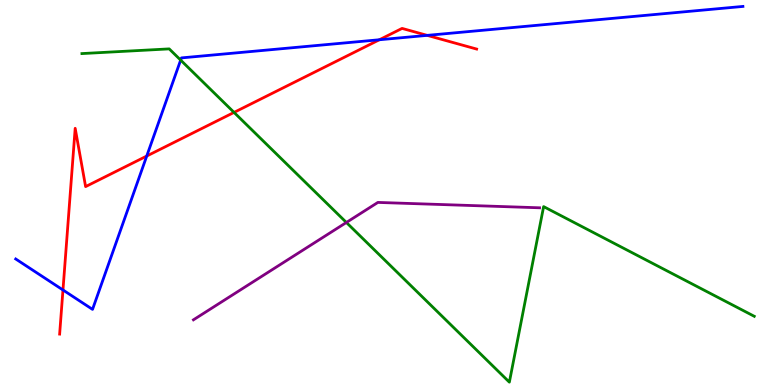[{'lines': ['blue', 'red'], 'intersections': [{'x': 0.813, 'y': 2.47}, {'x': 1.89, 'y': 5.95}, {'x': 4.9, 'y': 8.97}, {'x': 5.51, 'y': 9.08}]}, {'lines': ['green', 'red'], 'intersections': [{'x': 3.02, 'y': 7.08}]}, {'lines': ['purple', 'red'], 'intersections': []}, {'lines': ['blue', 'green'], 'intersections': [{'x': 2.33, 'y': 8.44}]}, {'lines': ['blue', 'purple'], 'intersections': []}, {'lines': ['green', 'purple'], 'intersections': [{'x': 4.47, 'y': 4.22}]}]